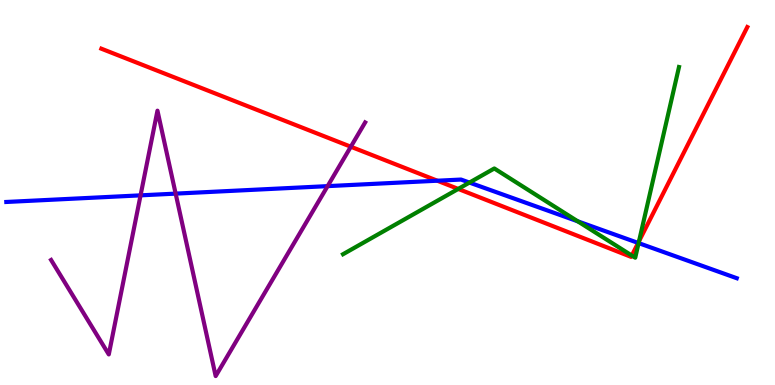[{'lines': ['blue', 'red'], 'intersections': [{'x': 5.64, 'y': 5.31}, {'x': 8.23, 'y': 3.69}]}, {'lines': ['green', 'red'], 'intersections': [{'x': 5.91, 'y': 5.09}, {'x': 8.15, 'y': 3.36}, {'x': 8.25, 'y': 3.74}]}, {'lines': ['purple', 'red'], 'intersections': [{'x': 4.53, 'y': 6.19}]}, {'lines': ['blue', 'green'], 'intersections': [{'x': 6.06, 'y': 5.26}, {'x': 7.46, 'y': 4.25}, {'x': 8.24, 'y': 3.69}]}, {'lines': ['blue', 'purple'], 'intersections': [{'x': 1.81, 'y': 4.93}, {'x': 2.27, 'y': 4.97}, {'x': 4.23, 'y': 5.17}]}, {'lines': ['green', 'purple'], 'intersections': []}]